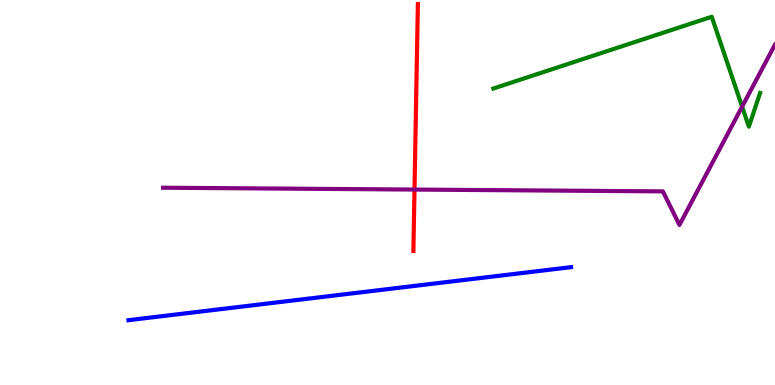[{'lines': ['blue', 'red'], 'intersections': []}, {'lines': ['green', 'red'], 'intersections': []}, {'lines': ['purple', 'red'], 'intersections': [{'x': 5.35, 'y': 5.08}]}, {'lines': ['blue', 'green'], 'intersections': []}, {'lines': ['blue', 'purple'], 'intersections': []}, {'lines': ['green', 'purple'], 'intersections': [{'x': 9.58, 'y': 7.23}]}]